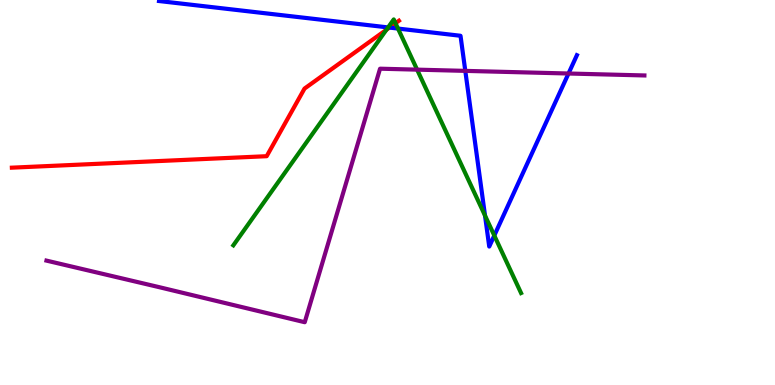[{'lines': ['blue', 'red'], 'intersections': [{'x': 5.02, 'y': 9.28}]}, {'lines': ['green', 'red'], 'intersections': [{'x': 4.99, 'y': 9.23}, {'x': 5.1, 'y': 9.4}]}, {'lines': ['purple', 'red'], 'intersections': []}, {'lines': ['blue', 'green'], 'intersections': [{'x': 5.01, 'y': 9.29}, {'x': 5.14, 'y': 9.26}, {'x': 6.26, 'y': 4.4}, {'x': 6.38, 'y': 3.88}]}, {'lines': ['blue', 'purple'], 'intersections': [{'x': 6.0, 'y': 8.16}, {'x': 7.34, 'y': 8.09}]}, {'lines': ['green', 'purple'], 'intersections': [{'x': 5.38, 'y': 8.19}]}]